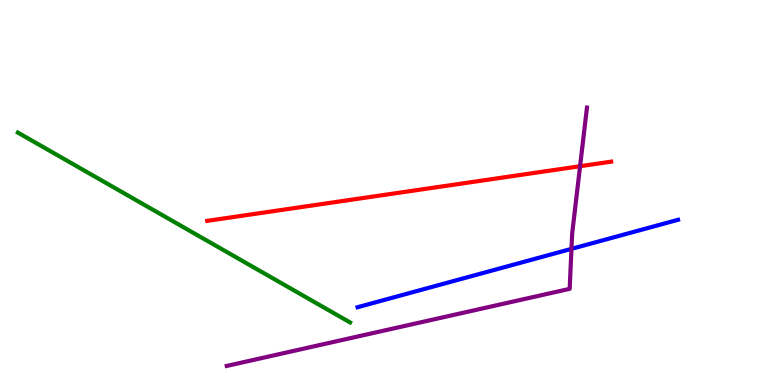[{'lines': ['blue', 'red'], 'intersections': []}, {'lines': ['green', 'red'], 'intersections': []}, {'lines': ['purple', 'red'], 'intersections': [{'x': 7.48, 'y': 5.68}]}, {'lines': ['blue', 'green'], 'intersections': []}, {'lines': ['blue', 'purple'], 'intersections': [{'x': 7.37, 'y': 3.54}]}, {'lines': ['green', 'purple'], 'intersections': []}]